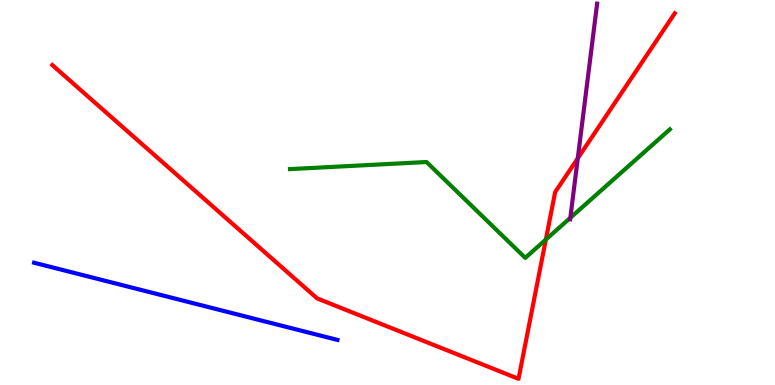[{'lines': ['blue', 'red'], 'intersections': []}, {'lines': ['green', 'red'], 'intersections': [{'x': 7.04, 'y': 3.78}]}, {'lines': ['purple', 'red'], 'intersections': [{'x': 7.46, 'y': 5.89}]}, {'lines': ['blue', 'green'], 'intersections': []}, {'lines': ['blue', 'purple'], 'intersections': []}, {'lines': ['green', 'purple'], 'intersections': [{'x': 7.36, 'y': 4.34}]}]